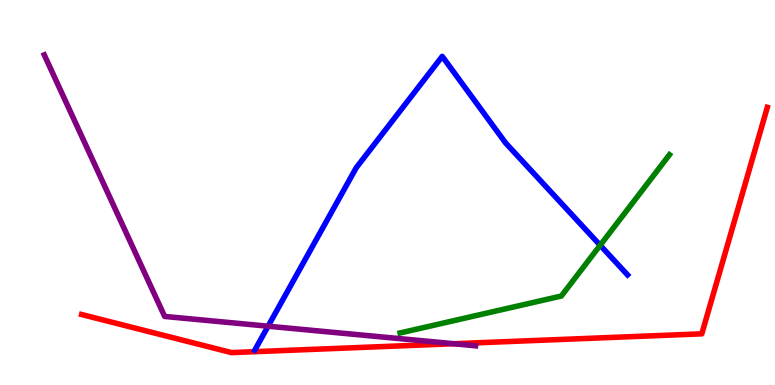[{'lines': ['blue', 'red'], 'intersections': []}, {'lines': ['green', 'red'], 'intersections': []}, {'lines': ['purple', 'red'], 'intersections': [{'x': 5.86, 'y': 1.07}]}, {'lines': ['blue', 'green'], 'intersections': [{'x': 7.74, 'y': 3.63}]}, {'lines': ['blue', 'purple'], 'intersections': [{'x': 3.46, 'y': 1.53}]}, {'lines': ['green', 'purple'], 'intersections': []}]